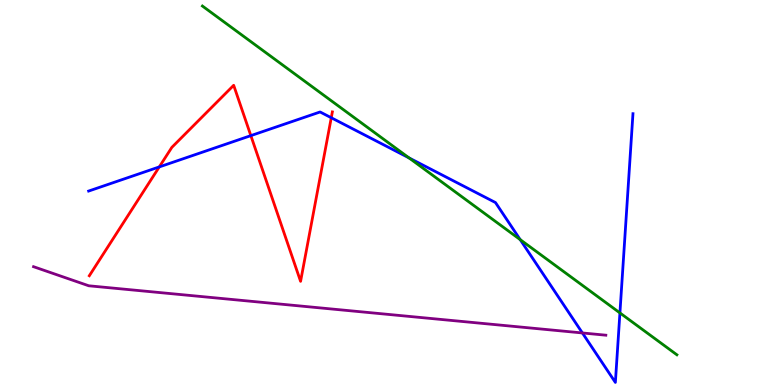[{'lines': ['blue', 'red'], 'intersections': [{'x': 2.06, 'y': 5.66}, {'x': 3.24, 'y': 6.48}, {'x': 4.27, 'y': 6.94}]}, {'lines': ['green', 'red'], 'intersections': []}, {'lines': ['purple', 'red'], 'intersections': []}, {'lines': ['blue', 'green'], 'intersections': [{'x': 5.28, 'y': 5.9}, {'x': 6.71, 'y': 3.78}, {'x': 8.0, 'y': 1.87}]}, {'lines': ['blue', 'purple'], 'intersections': [{'x': 7.51, 'y': 1.35}]}, {'lines': ['green', 'purple'], 'intersections': []}]